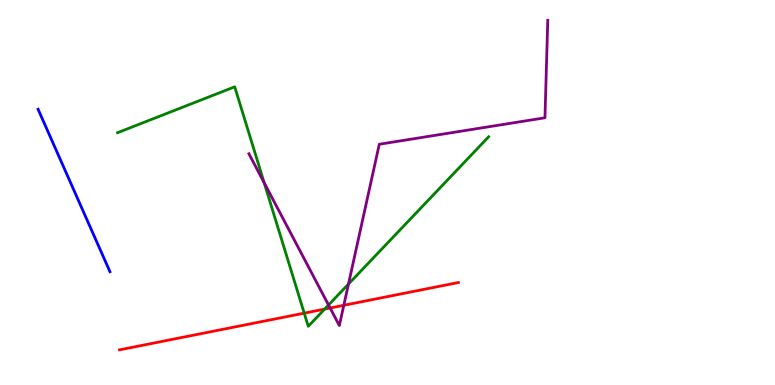[{'lines': ['blue', 'red'], 'intersections': []}, {'lines': ['green', 'red'], 'intersections': [{'x': 3.93, 'y': 1.87}, {'x': 4.19, 'y': 1.97}]}, {'lines': ['purple', 'red'], 'intersections': [{'x': 4.26, 'y': 2.0}, {'x': 4.44, 'y': 2.07}]}, {'lines': ['blue', 'green'], 'intersections': []}, {'lines': ['blue', 'purple'], 'intersections': []}, {'lines': ['green', 'purple'], 'intersections': [{'x': 3.41, 'y': 5.25}, {'x': 4.24, 'y': 2.08}, {'x': 4.5, 'y': 2.62}]}]